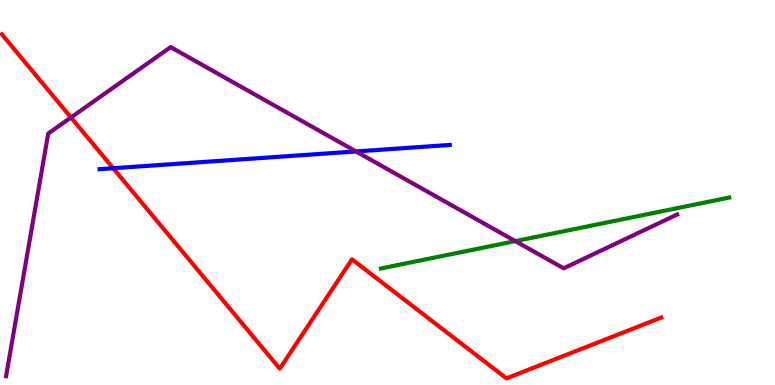[{'lines': ['blue', 'red'], 'intersections': [{'x': 1.46, 'y': 5.63}]}, {'lines': ['green', 'red'], 'intersections': []}, {'lines': ['purple', 'red'], 'intersections': [{'x': 0.916, 'y': 6.95}]}, {'lines': ['blue', 'green'], 'intersections': []}, {'lines': ['blue', 'purple'], 'intersections': [{'x': 4.59, 'y': 6.07}]}, {'lines': ['green', 'purple'], 'intersections': [{'x': 6.65, 'y': 3.74}]}]